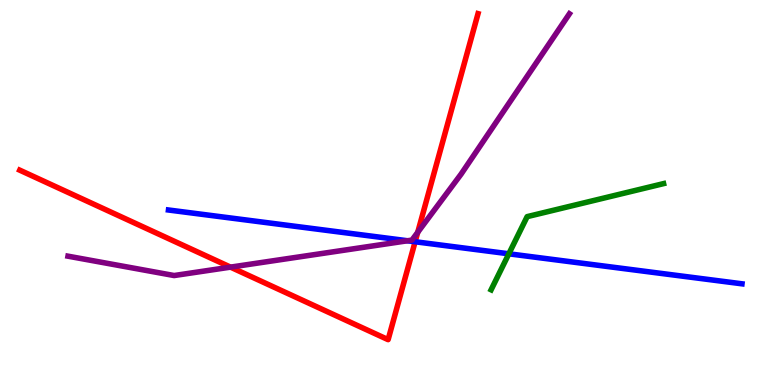[{'lines': ['blue', 'red'], 'intersections': [{'x': 5.36, 'y': 3.72}]}, {'lines': ['green', 'red'], 'intersections': []}, {'lines': ['purple', 'red'], 'intersections': [{'x': 2.97, 'y': 3.06}, {'x': 5.39, 'y': 3.97}]}, {'lines': ['blue', 'green'], 'intersections': [{'x': 6.57, 'y': 3.41}]}, {'lines': ['blue', 'purple'], 'intersections': [{'x': 5.26, 'y': 3.75}]}, {'lines': ['green', 'purple'], 'intersections': []}]